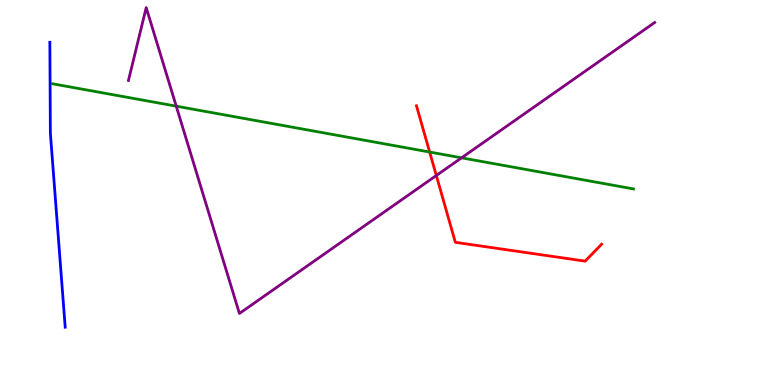[{'lines': ['blue', 'red'], 'intersections': []}, {'lines': ['green', 'red'], 'intersections': [{'x': 5.54, 'y': 6.05}]}, {'lines': ['purple', 'red'], 'intersections': [{'x': 5.63, 'y': 5.44}]}, {'lines': ['blue', 'green'], 'intersections': []}, {'lines': ['blue', 'purple'], 'intersections': []}, {'lines': ['green', 'purple'], 'intersections': [{'x': 2.27, 'y': 7.24}, {'x': 5.96, 'y': 5.9}]}]